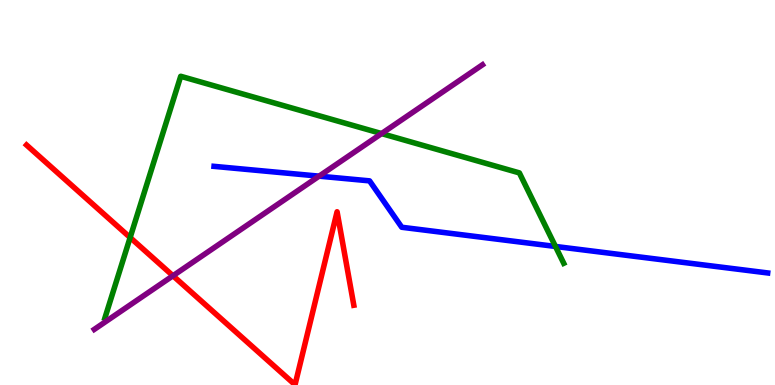[{'lines': ['blue', 'red'], 'intersections': []}, {'lines': ['green', 'red'], 'intersections': [{'x': 1.68, 'y': 3.83}]}, {'lines': ['purple', 'red'], 'intersections': [{'x': 2.23, 'y': 2.84}]}, {'lines': ['blue', 'green'], 'intersections': [{'x': 7.17, 'y': 3.6}]}, {'lines': ['blue', 'purple'], 'intersections': [{'x': 4.12, 'y': 5.42}]}, {'lines': ['green', 'purple'], 'intersections': [{'x': 4.92, 'y': 6.53}]}]